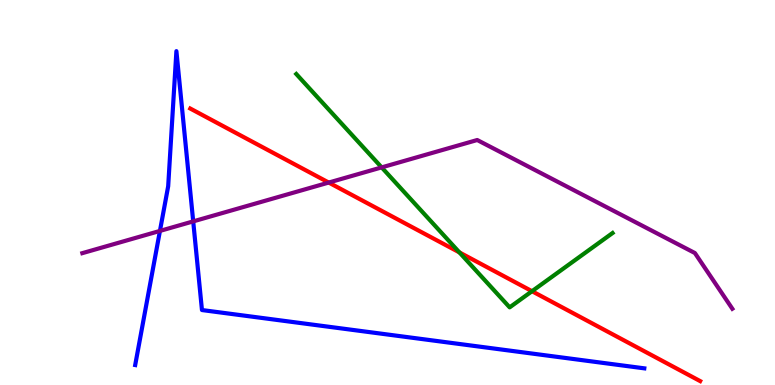[{'lines': ['blue', 'red'], 'intersections': []}, {'lines': ['green', 'red'], 'intersections': [{'x': 5.93, 'y': 3.44}, {'x': 6.86, 'y': 2.44}]}, {'lines': ['purple', 'red'], 'intersections': [{'x': 4.24, 'y': 5.26}]}, {'lines': ['blue', 'green'], 'intersections': []}, {'lines': ['blue', 'purple'], 'intersections': [{'x': 2.06, 'y': 4.0}, {'x': 2.49, 'y': 4.25}]}, {'lines': ['green', 'purple'], 'intersections': [{'x': 4.92, 'y': 5.65}]}]